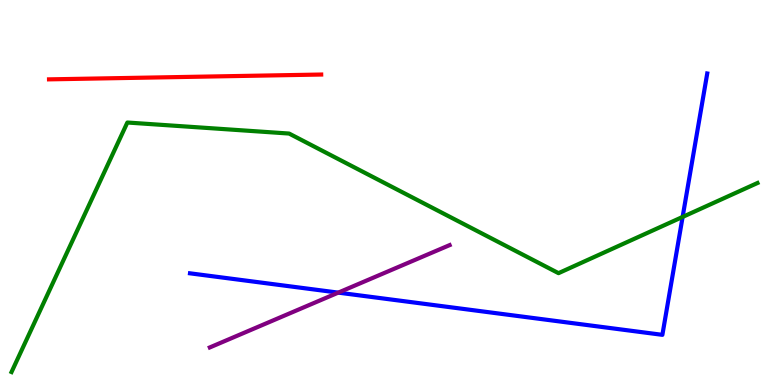[{'lines': ['blue', 'red'], 'intersections': []}, {'lines': ['green', 'red'], 'intersections': []}, {'lines': ['purple', 'red'], 'intersections': []}, {'lines': ['blue', 'green'], 'intersections': [{'x': 8.81, 'y': 4.37}]}, {'lines': ['blue', 'purple'], 'intersections': [{'x': 4.36, 'y': 2.4}]}, {'lines': ['green', 'purple'], 'intersections': []}]